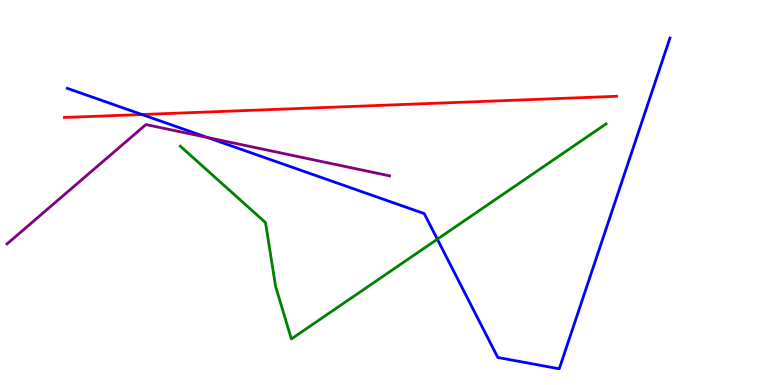[{'lines': ['blue', 'red'], 'intersections': [{'x': 1.83, 'y': 7.03}]}, {'lines': ['green', 'red'], 'intersections': []}, {'lines': ['purple', 'red'], 'intersections': []}, {'lines': ['blue', 'green'], 'intersections': [{'x': 5.64, 'y': 3.79}]}, {'lines': ['blue', 'purple'], 'intersections': [{'x': 2.68, 'y': 6.43}]}, {'lines': ['green', 'purple'], 'intersections': []}]